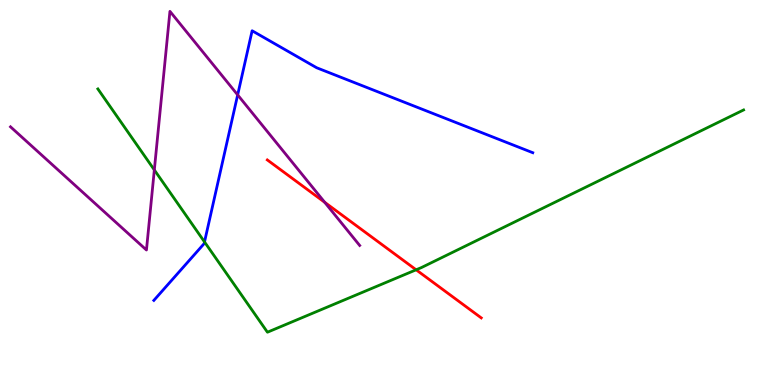[{'lines': ['blue', 'red'], 'intersections': []}, {'lines': ['green', 'red'], 'intersections': [{'x': 5.37, 'y': 2.99}]}, {'lines': ['purple', 'red'], 'intersections': [{'x': 4.19, 'y': 4.75}]}, {'lines': ['blue', 'green'], 'intersections': [{'x': 2.64, 'y': 3.72}]}, {'lines': ['blue', 'purple'], 'intersections': [{'x': 3.07, 'y': 7.53}]}, {'lines': ['green', 'purple'], 'intersections': [{'x': 1.99, 'y': 5.59}]}]